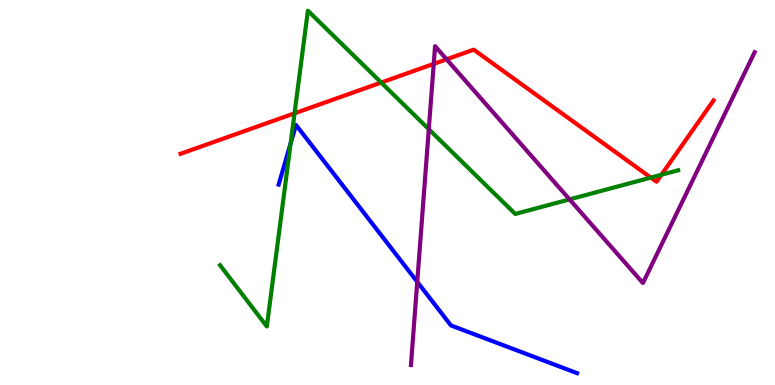[{'lines': ['blue', 'red'], 'intersections': []}, {'lines': ['green', 'red'], 'intersections': [{'x': 3.8, 'y': 7.06}, {'x': 4.92, 'y': 7.86}, {'x': 8.4, 'y': 5.39}, {'x': 8.53, 'y': 5.46}]}, {'lines': ['purple', 'red'], 'intersections': [{'x': 5.6, 'y': 8.34}, {'x': 5.76, 'y': 8.46}]}, {'lines': ['blue', 'green'], 'intersections': [{'x': 3.75, 'y': 6.28}]}, {'lines': ['blue', 'purple'], 'intersections': [{'x': 5.38, 'y': 2.68}]}, {'lines': ['green', 'purple'], 'intersections': [{'x': 5.53, 'y': 6.64}, {'x': 7.35, 'y': 4.82}]}]